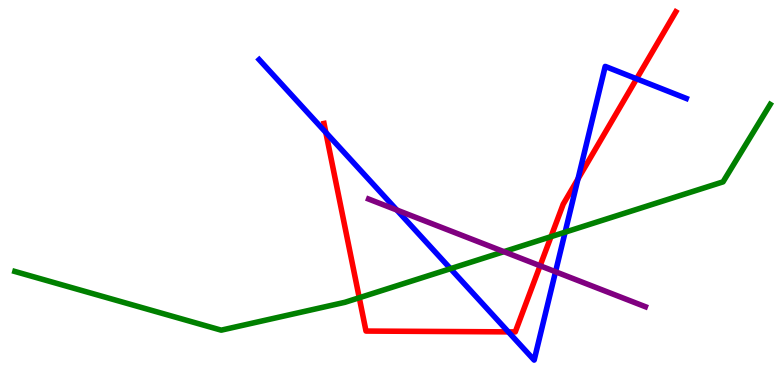[{'lines': ['blue', 'red'], 'intersections': [{'x': 4.2, 'y': 6.56}, {'x': 6.56, 'y': 1.38}, {'x': 7.46, 'y': 5.35}, {'x': 8.21, 'y': 7.95}]}, {'lines': ['green', 'red'], 'intersections': [{'x': 4.64, 'y': 2.27}, {'x': 7.11, 'y': 3.85}]}, {'lines': ['purple', 'red'], 'intersections': [{'x': 6.97, 'y': 3.1}]}, {'lines': ['blue', 'green'], 'intersections': [{'x': 5.81, 'y': 3.02}, {'x': 7.29, 'y': 3.97}]}, {'lines': ['blue', 'purple'], 'intersections': [{'x': 5.12, 'y': 4.54}, {'x': 7.17, 'y': 2.94}]}, {'lines': ['green', 'purple'], 'intersections': [{'x': 6.5, 'y': 3.46}]}]